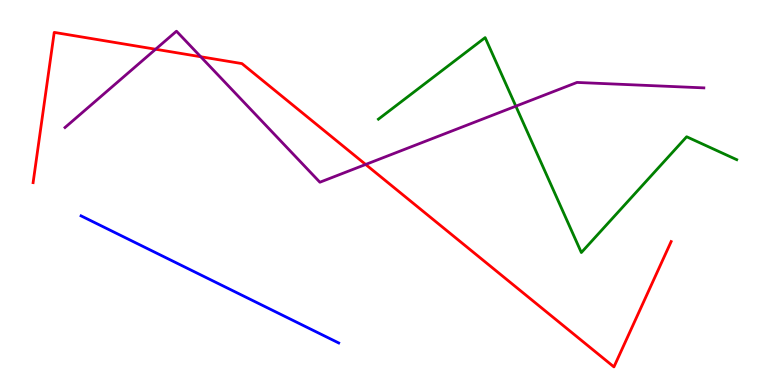[{'lines': ['blue', 'red'], 'intersections': []}, {'lines': ['green', 'red'], 'intersections': []}, {'lines': ['purple', 'red'], 'intersections': [{'x': 2.01, 'y': 8.72}, {'x': 2.59, 'y': 8.53}, {'x': 4.72, 'y': 5.73}]}, {'lines': ['blue', 'green'], 'intersections': []}, {'lines': ['blue', 'purple'], 'intersections': []}, {'lines': ['green', 'purple'], 'intersections': [{'x': 6.66, 'y': 7.24}]}]